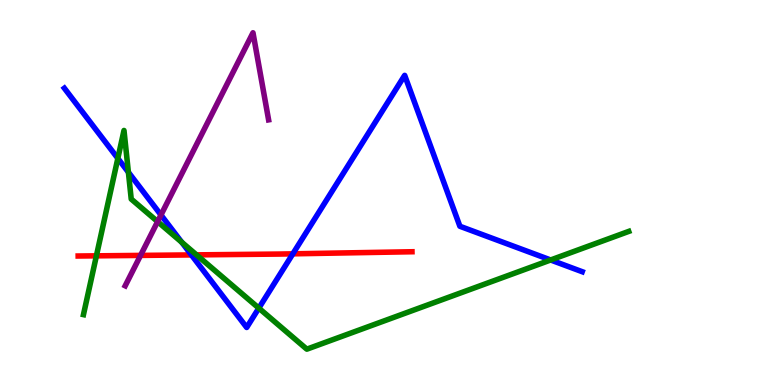[{'lines': ['blue', 'red'], 'intersections': [{'x': 2.47, 'y': 3.38}, {'x': 3.78, 'y': 3.41}]}, {'lines': ['green', 'red'], 'intersections': [{'x': 1.24, 'y': 3.35}, {'x': 2.54, 'y': 3.38}]}, {'lines': ['purple', 'red'], 'intersections': [{'x': 1.81, 'y': 3.37}]}, {'lines': ['blue', 'green'], 'intersections': [{'x': 1.52, 'y': 5.89}, {'x': 1.66, 'y': 5.53}, {'x': 2.34, 'y': 3.71}, {'x': 3.34, 'y': 2.0}, {'x': 7.11, 'y': 3.25}]}, {'lines': ['blue', 'purple'], 'intersections': [{'x': 2.08, 'y': 4.42}]}, {'lines': ['green', 'purple'], 'intersections': [{'x': 2.03, 'y': 4.24}]}]